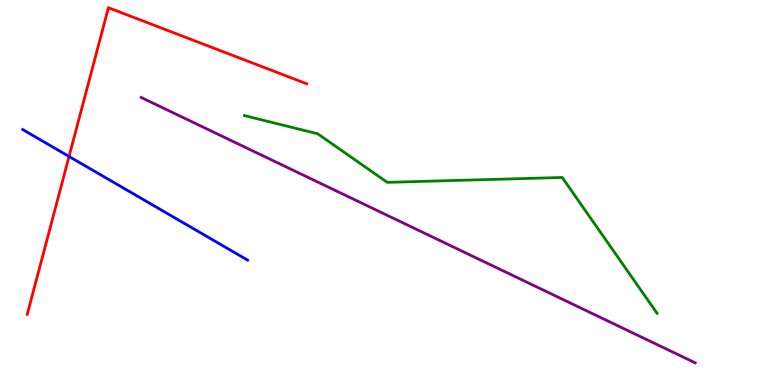[{'lines': ['blue', 'red'], 'intersections': [{'x': 0.891, 'y': 5.94}]}, {'lines': ['green', 'red'], 'intersections': []}, {'lines': ['purple', 'red'], 'intersections': []}, {'lines': ['blue', 'green'], 'intersections': []}, {'lines': ['blue', 'purple'], 'intersections': []}, {'lines': ['green', 'purple'], 'intersections': []}]